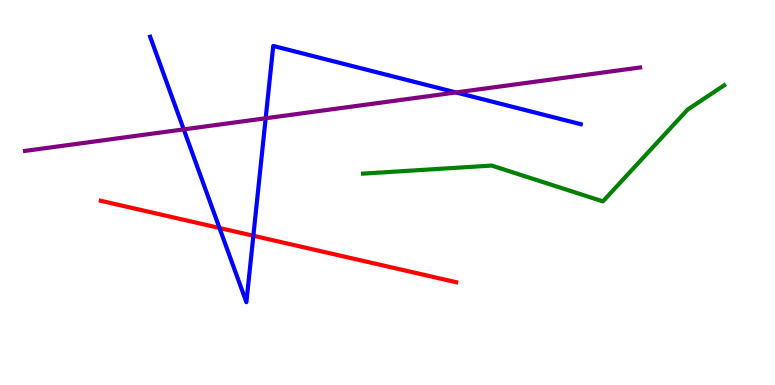[{'lines': ['blue', 'red'], 'intersections': [{'x': 2.83, 'y': 4.08}, {'x': 3.27, 'y': 3.88}]}, {'lines': ['green', 'red'], 'intersections': []}, {'lines': ['purple', 'red'], 'intersections': []}, {'lines': ['blue', 'green'], 'intersections': []}, {'lines': ['blue', 'purple'], 'intersections': [{'x': 2.37, 'y': 6.64}, {'x': 3.43, 'y': 6.93}, {'x': 5.88, 'y': 7.6}]}, {'lines': ['green', 'purple'], 'intersections': []}]